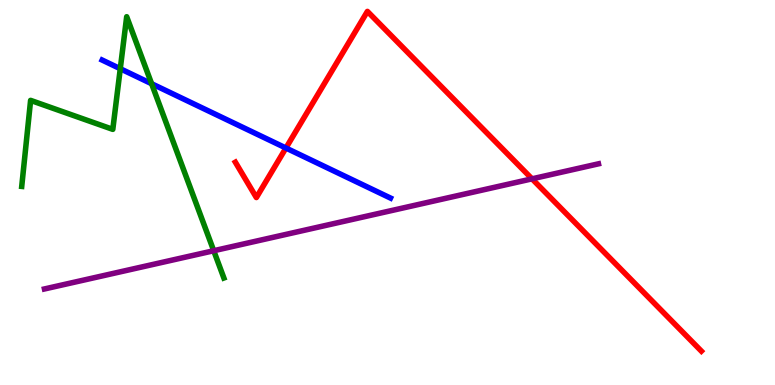[{'lines': ['blue', 'red'], 'intersections': [{'x': 3.69, 'y': 6.16}]}, {'lines': ['green', 'red'], 'intersections': []}, {'lines': ['purple', 'red'], 'intersections': [{'x': 6.86, 'y': 5.35}]}, {'lines': ['blue', 'green'], 'intersections': [{'x': 1.55, 'y': 8.22}, {'x': 1.96, 'y': 7.83}]}, {'lines': ['blue', 'purple'], 'intersections': []}, {'lines': ['green', 'purple'], 'intersections': [{'x': 2.76, 'y': 3.49}]}]